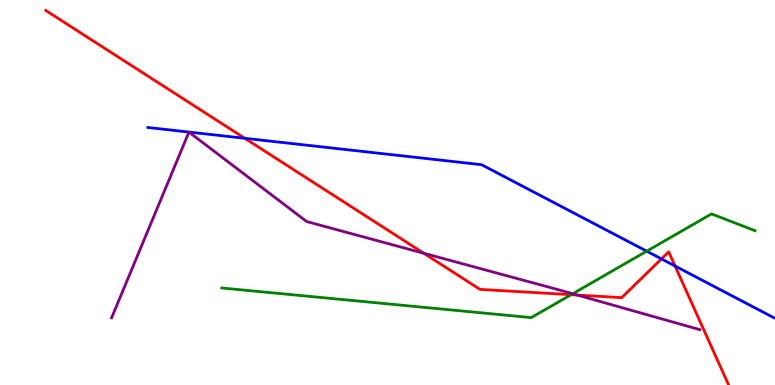[{'lines': ['blue', 'red'], 'intersections': [{'x': 3.16, 'y': 6.41}, {'x': 8.53, 'y': 3.28}, {'x': 8.71, 'y': 3.09}]}, {'lines': ['green', 'red'], 'intersections': [{'x': 7.37, 'y': 2.35}]}, {'lines': ['purple', 'red'], 'intersections': [{'x': 5.47, 'y': 3.42}, {'x': 7.45, 'y': 2.34}]}, {'lines': ['blue', 'green'], 'intersections': [{'x': 8.34, 'y': 3.48}]}, {'lines': ['blue', 'purple'], 'intersections': []}, {'lines': ['green', 'purple'], 'intersections': [{'x': 7.39, 'y': 2.37}]}]